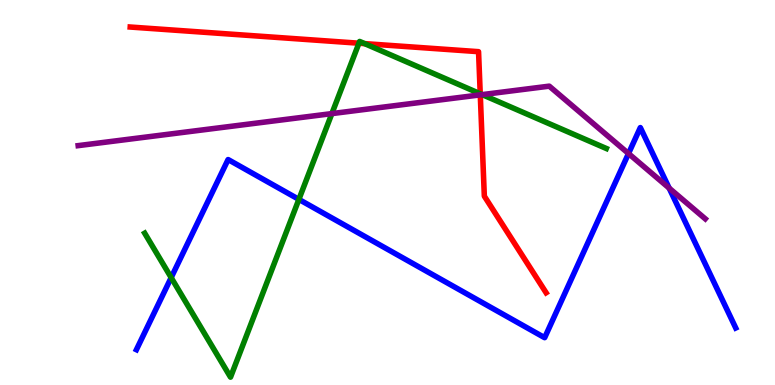[{'lines': ['blue', 'red'], 'intersections': []}, {'lines': ['green', 'red'], 'intersections': [{'x': 4.63, 'y': 8.88}, {'x': 4.7, 'y': 8.87}, {'x': 6.2, 'y': 7.56}]}, {'lines': ['purple', 'red'], 'intersections': [{'x': 6.2, 'y': 7.54}]}, {'lines': ['blue', 'green'], 'intersections': [{'x': 2.21, 'y': 2.79}, {'x': 3.86, 'y': 4.82}]}, {'lines': ['blue', 'purple'], 'intersections': [{'x': 8.11, 'y': 6.01}, {'x': 8.63, 'y': 5.11}]}, {'lines': ['green', 'purple'], 'intersections': [{'x': 4.28, 'y': 7.05}, {'x': 6.22, 'y': 7.54}]}]